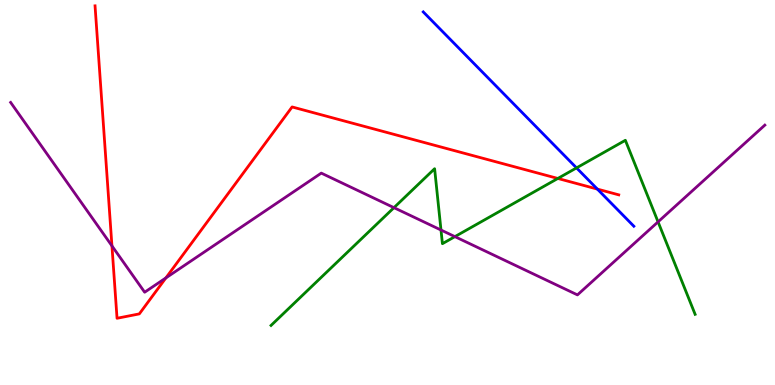[{'lines': ['blue', 'red'], 'intersections': [{'x': 7.71, 'y': 5.09}]}, {'lines': ['green', 'red'], 'intersections': [{'x': 7.2, 'y': 5.36}]}, {'lines': ['purple', 'red'], 'intersections': [{'x': 1.44, 'y': 3.61}, {'x': 2.14, 'y': 2.78}]}, {'lines': ['blue', 'green'], 'intersections': [{'x': 7.44, 'y': 5.64}]}, {'lines': ['blue', 'purple'], 'intersections': []}, {'lines': ['green', 'purple'], 'intersections': [{'x': 5.08, 'y': 4.61}, {'x': 5.69, 'y': 4.03}, {'x': 5.87, 'y': 3.85}, {'x': 8.49, 'y': 4.24}]}]